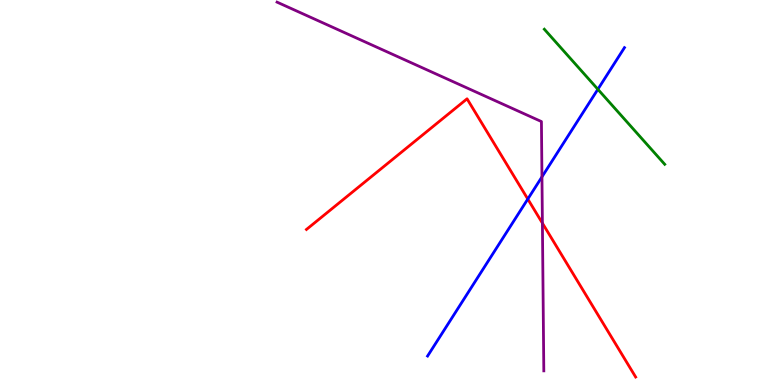[{'lines': ['blue', 'red'], 'intersections': [{'x': 6.81, 'y': 4.83}]}, {'lines': ['green', 'red'], 'intersections': []}, {'lines': ['purple', 'red'], 'intersections': [{'x': 7.0, 'y': 4.2}]}, {'lines': ['blue', 'green'], 'intersections': [{'x': 7.71, 'y': 7.68}]}, {'lines': ['blue', 'purple'], 'intersections': [{'x': 6.99, 'y': 5.41}]}, {'lines': ['green', 'purple'], 'intersections': []}]